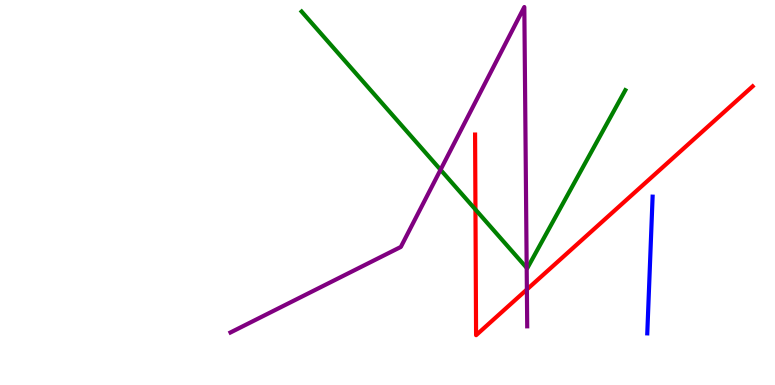[{'lines': ['blue', 'red'], 'intersections': []}, {'lines': ['green', 'red'], 'intersections': [{'x': 6.13, 'y': 4.56}]}, {'lines': ['purple', 'red'], 'intersections': [{'x': 6.8, 'y': 2.48}]}, {'lines': ['blue', 'green'], 'intersections': []}, {'lines': ['blue', 'purple'], 'intersections': []}, {'lines': ['green', 'purple'], 'intersections': [{'x': 5.68, 'y': 5.59}, {'x': 6.8, 'y': 3.04}]}]